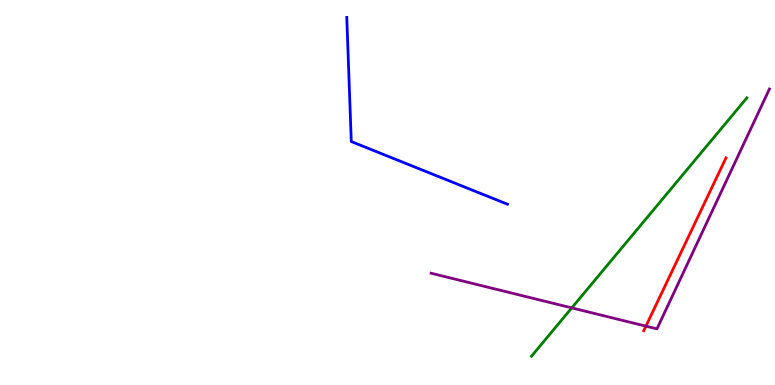[{'lines': ['blue', 'red'], 'intersections': []}, {'lines': ['green', 'red'], 'intersections': []}, {'lines': ['purple', 'red'], 'intersections': [{'x': 8.33, 'y': 1.53}]}, {'lines': ['blue', 'green'], 'intersections': []}, {'lines': ['blue', 'purple'], 'intersections': []}, {'lines': ['green', 'purple'], 'intersections': [{'x': 7.38, 'y': 2.0}]}]